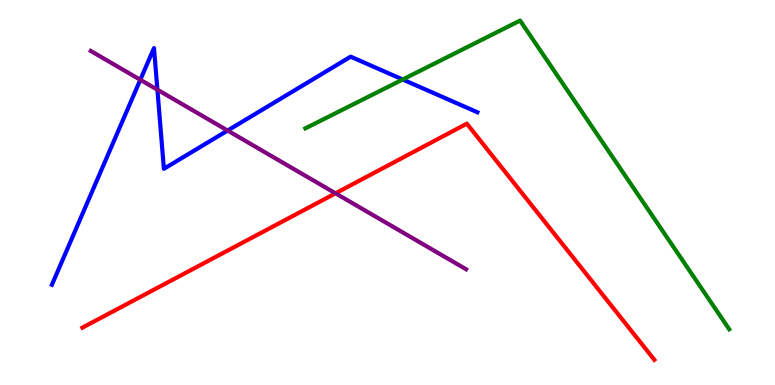[{'lines': ['blue', 'red'], 'intersections': []}, {'lines': ['green', 'red'], 'intersections': []}, {'lines': ['purple', 'red'], 'intersections': [{'x': 4.33, 'y': 4.98}]}, {'lines': ['blue', 'green'], 'intersections': [{'x': 5.2, 'y': 7.93}]}, {'lines': ['blue', 'purple'], 'intersections': [{'x': 1.81, 'y': 7.93}, {'x': 2.03, 'y': 7.67}, {'x': 2.94, 'y': 6.61}]}, {'lines': ['green', 'purple'], 'intersections': []}]